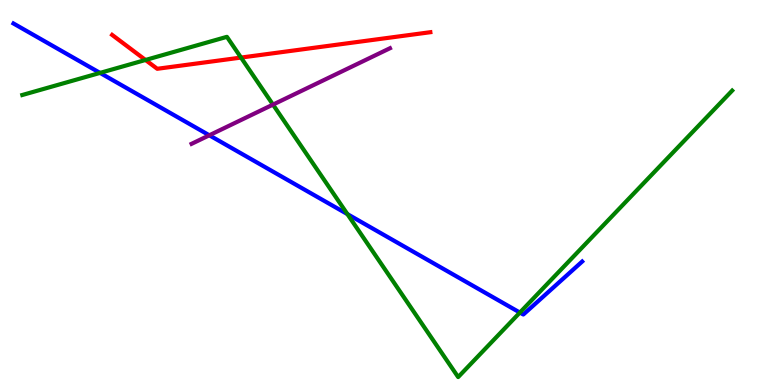[{'lines': ['blue', 'red'], 'intersections': []}, {'lines': ['green', 'red'], 'intersections': [{'x': 1.88, 'y': 8.44}, {'x': 3.11, 'y': 8.5}]}, {'lines': ['purple', 'red'], 'intersections': []}, {'lines': ['blue', 'green'], 'intersections': [{'x': 1.29, 'y': 8.11}, {'x': 4.48, 'y': 4.44}, {'x': 6.71, 'y': 1.88}]}, {'lines': ['blue', 'purple'], 'intersections': [{'x': 2.7, 'y': 6.49}]}, {'lines': ['green', 'purple'], 'intersections': [{'x': 3.52, 'y': 7.28}]}]